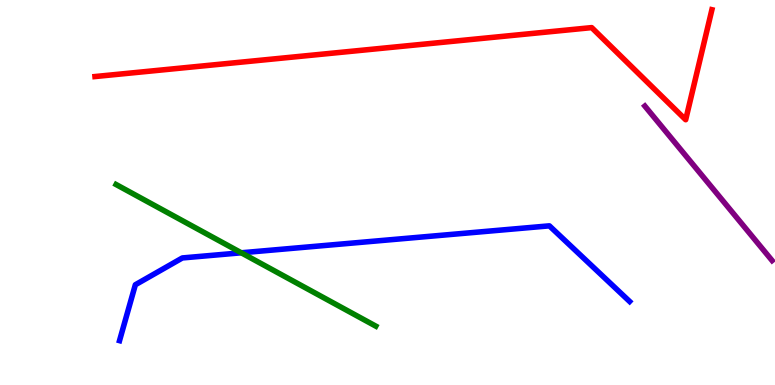[{'lines': ['blue', 'red'], 'intersections': []}, {'lines': ['green', 'red'], 'intersections': []}, {'lines': ['purple', 'red'], 'intersections': []}, {'lines': ['blue', 'green'], 'intersections': [{'x': 3.11, 'y': 3.43}]}, {'lines': ['blue', 'purple'], 'intersections': []}, {'lines': ['green', 'purple'], 'intersections': []}]